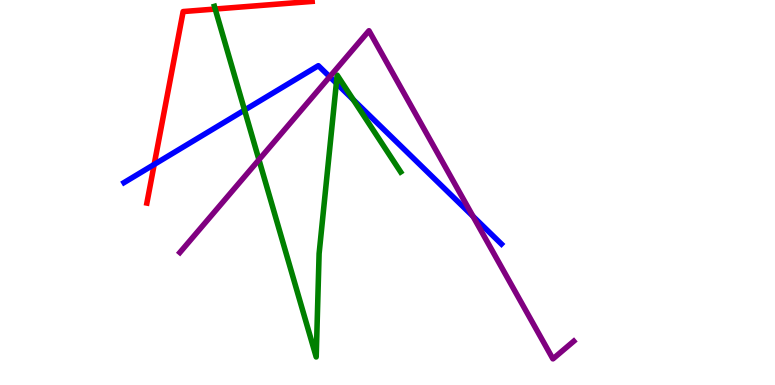[{'lines': ['blue', 'red'], 'intersections': [{'x': 1.99, 'y': 5.73}]}, {'lines': ['green', 'red'], 'intersections': [{'x': 2.78, 'y': 9.77}]}, {'lines': ['purple', 'red'], 'intersections': []}, {'lines': ['blue', 'green'], 'intersections': [{'x': 3.16, 'y': 7.14}, {'x': 4.34, 'y': 7.84}, {'x': 4.56, 'y': 7.41}]}, {'lines': ['blue', 'purple'], 'intersections': [{'x': 4.25, 'y': 8.01}, {'x': 6.1, 'y': 4.38}]}, {'lines': ['green', 'purple'], 'intersections': [{'x': 3.34, 'y': 5.85}]}]